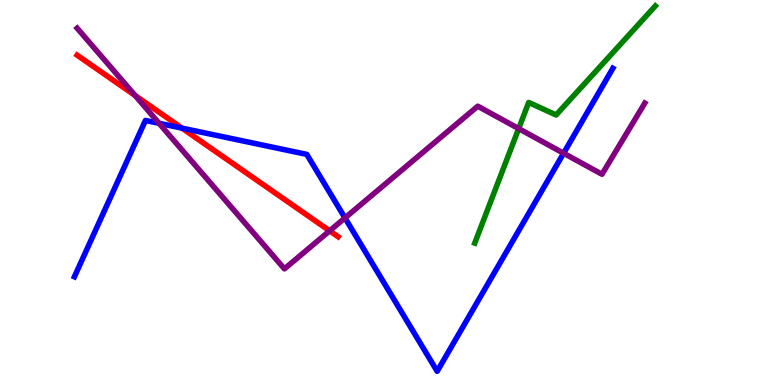[{'lines': ['blue', 'red'], 'intersections': [{'x': 2.35, 'y': 6.67}]}, {'lines': ['green', 'red'], 'intersections': []}, {'lines': ['purple', 'red'], 'intersections': [{'x': 1.74, 'y': 7.52}, {'x': 4.25, 'y': 4.0}]}, {'lines': ['blue', 'green'], 'intersections': []}, {'lines': ['blue', 'purple'], 'intersections': [{'x': 2.05, 'y': 6.8}, {'x': 4.45, 'y': 4.34}, {'x': 7.27, 'y': 6.02}]}, {'lines': ['green', 'purple'], 'intersections': [{'x': 6.69, 'y': 6.66}]}]